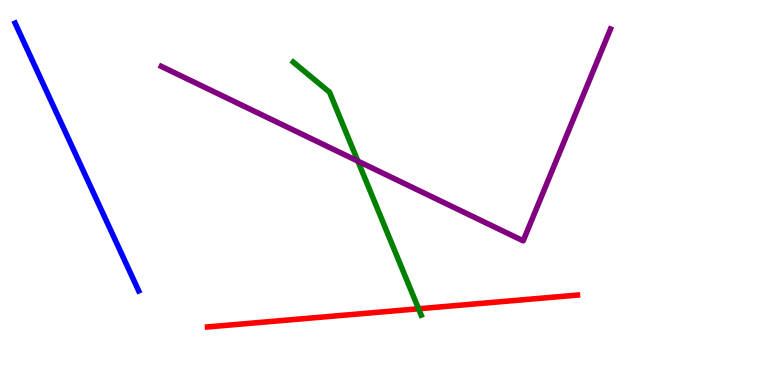[{'lines': ['blue', 'red'], 'intersections': []}, {'lines': ['green', 'red'], 'intersections': [{'x': 5.4, 'y': 1.98}]}, {'lines': ['purple', 'red'], 'intersections': []}, {'lines': ['blue', 'green'], 'intersections': []}, {'lines': ['blue', 'purple'], 'intersections': []}, {'lines': ['green', 'purple'], 'intersections': [{'x': 4.62, 'y': 5.81}]}]